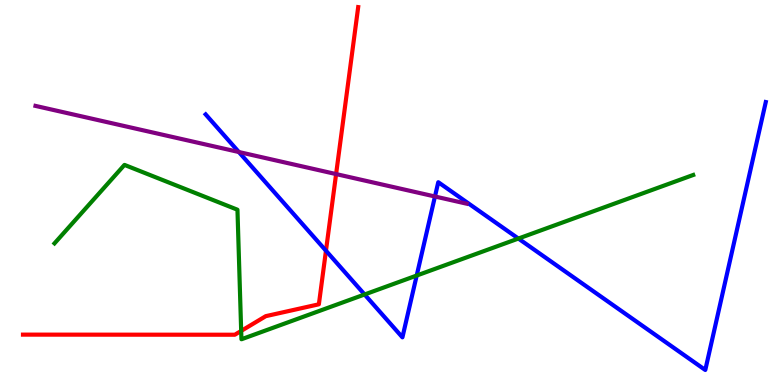[{'lines': ['blue', 'red'], 'intersections': [{'x': 4.21, 'y': 3.49}]}, {'lines': ['green', 'red'], 'intersections': [{'x': 3.11, 'y': 1.4}]}, {'lines': ['purple', 'red'], 'intersections': [{'x': 4.34, 'y': 5.48}]}, {'lines': ['blue', 'green'], 'intersections': [{'x': 4.7, 'y': 2.35}, {'x': 5.38, 'y': 2.84}, {'x': 6.69, 'y': 3.8}]}, {'lines': ['blue', 'purple'], 'intersections': [{'x': 3.08, 'y': 6.05}, {'x': 5.61, 'y': 4.9}]}, {'lines': ['green', 'purple'], 'intersections': []}]